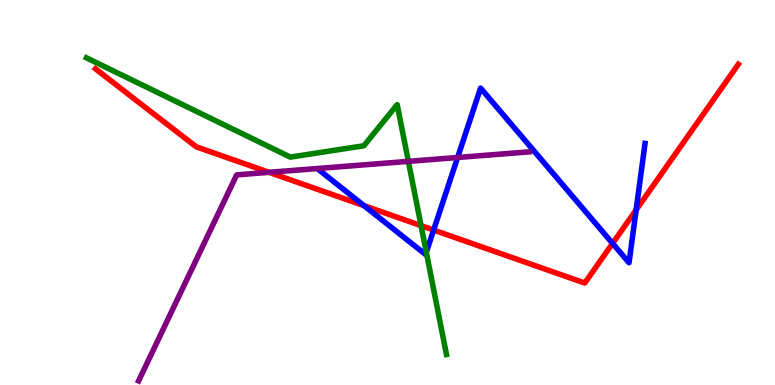[{'lines': ['blue', 'red'], 'intersections': [{'x': 4.7, 'y': 4.66}, {'x': 5.6, 'y': 4.02}, {'x': 7.9, 'y': 3.68}, {'x': 8.21, 'y': 4.55}]}, {'lines': ['green', 'red'], 'intersections': [{'x': 5.43, 'y': 4.14}]}, {'lines': ['purple', 'red'], 'intersections': [{'x': 3.47, 'y': 5.52}]}, {'lines': ['blue', 'green'], 'intersections': [{'x': 5.5, 'y': 3.45}]}, {'lines': ['blue', 'purple'], 'intersections': [{'x': 5.9, 'y': 5.91}]}, {'lines': ['green', 'purple'], 'intersections': [{'x': 5.27, 'y': 5.81}]}]